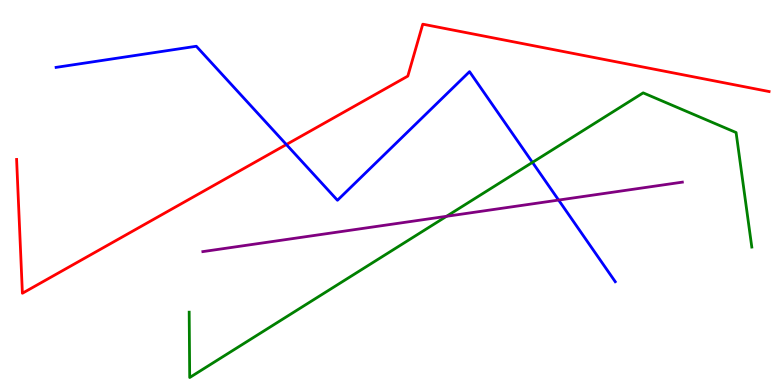[{'lines': ['blue', 'red'], 'intersections': [{'x': 3.7, 'y': 6.25}]}, {'lines': ['green', 'red'], 'intersections': []}, {'lines': ['purple', 'red'], 'intersections': []}, {'lines': ['blue', 'green'], 'intersections': [{'x': 6.87, 'y': 5.78}]}, {'lines': ['blue', 'purple'], 'intersections': [{'x': 7.21, 'y': 4.8}]}, {'lines': ['green', 'purple'], 'intersections': [{'x': 5.76, 'y': 4.38}]}]